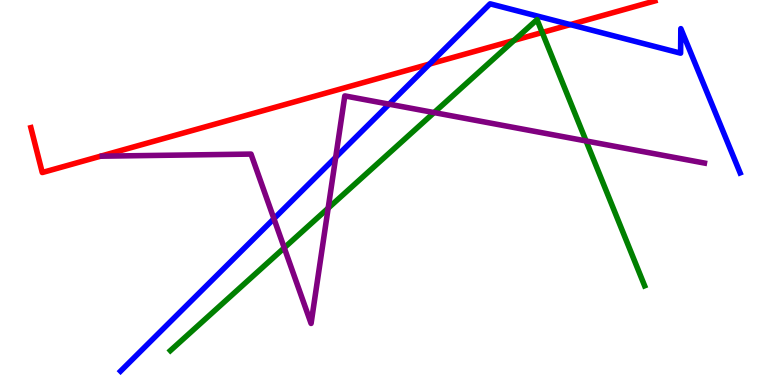[{'lines': ['blue', 'red'], 'intersections': [{'x': 5.54, 'y': 8.34}, {'x': 7.36, 'y': 9.36}]}, {'lines': ['green', 'red'], 'intersections': [{'x': 6.63, 'y': 8.95}, {'x': 7.0, 'y': 9.16}]}, {'lines': ['purple', 'red'], 'intersections': []}, {'lines': ['blue', 'green'], 'intersections': []}, {'lines': ['blue', 'purple'], 'intersections': [{'x': 3.53, 'y': 4.32}, {'x': 4.33, 'y': 5.91}, {'x': 5.02, 'y': 7.29}]}, {'lines': ['green', 'purple'], 'intersections': [{'x': 3.67, 'y': 3.56}, {'x': 4.23, 'y': 4.59}, {'x': 5.6, 'y': 7.08}, {'x': 7.56, 'y': 6.34}]}]